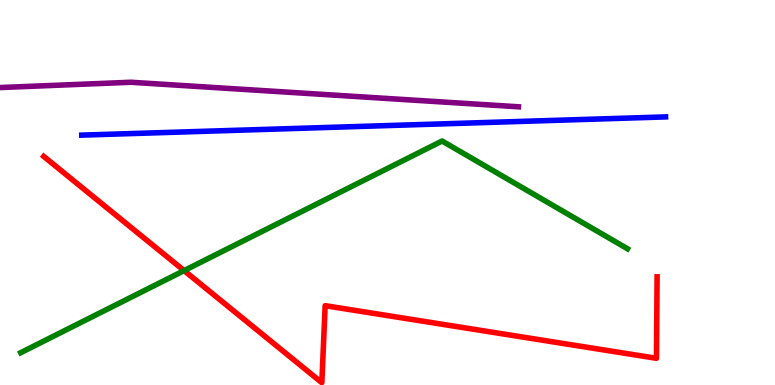[{'lines': ['blue', 'red'], 'intersections': []}, {'lines': ['green', 'red'], 'intersections': [{'x': 2.38, 'y': 2.97}]}, {'lines': ['purple', 'red'], 'intersections': []}, {'lines': ['blue', 'green'], 'intersections': []}, {'lines': ['blue', 'purple'], 'intersections': []}, {'lines': ['green', 'purple'], 'intersections': []}]